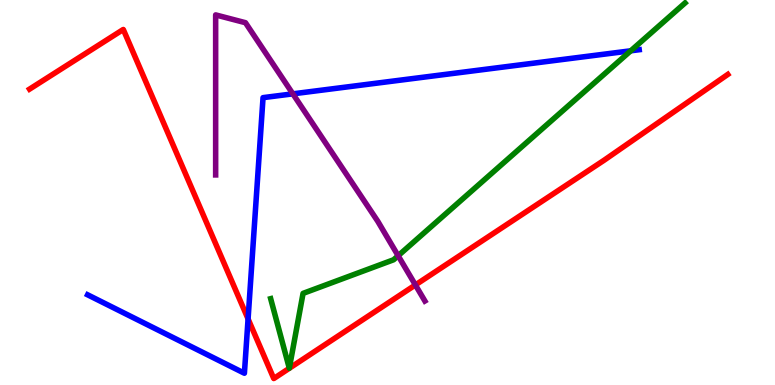[{'lines': ['blue', 'red'], 'intersections': [{'x': 3.2, 'y': 1.72}]}, {'lines': ['green', 'red'], 'intersections': []}, {'lines': ['purple', 'red'], 'intersections': [{'x': 5.36, 'y': 2.6}]}, {'lines': ['blue', 'green'], 'intersections': [{'x': 8.14, 'y': 8.68}]}, {'lines': ['blue', 'purple'], 'intersections': [{'x': 3.78, 'y': 7.56}]}, {'lines': ['green', 'purple'], 'intersections': [{'x': 5.14, 'y': 3.36}]}]